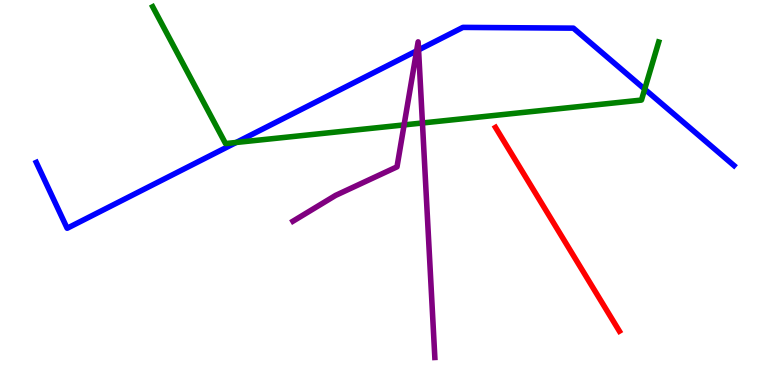[{'lines': ['blue', 'red'], 'intersections': []}, {'lines': ['green', 'red'], 'intersections': []}, {'lines': ['purple', 'red'], 'intersections': []}, {'lines': ['blue', 'green'], 'intersections': [{'x': 3.05, 'y': 6.3}, {'x': 8.32, 'y': 7.68}]}, {'lines': ['blue', 'purple'], 'intersections': [{'x': 5.38, 'y': 8.68}, {'x': 5.4, 'y': 8.7}]}, {'lines': ['green', 'purple'], 'intersections': [{'x': 5.21, 'y': 6.76}, {'x': 5.45, 'y': 6.81}]}]